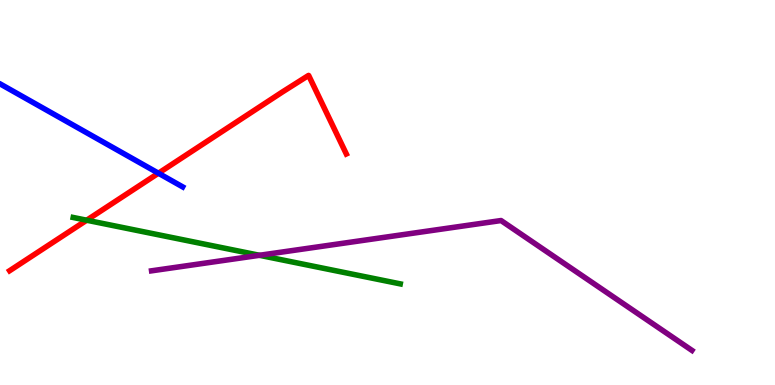[{'lines': ['blue', 'red'], 'intersections': [{'x': 2.04, 'y': 5.5}]}, {'lines': ['green', 'red'], 'intersections': [{'x': 1.12, 'y': 4.28}]}, {'lines': ['purple', 'red'], 'intersections': []}, {'lines': ['blue', 'green'], 'intersections': []}, {'lines': ['blue', 'purple'], 'intersections': []}, {'lines': ['green', 'purple'], 'intersections': [{'x': 3.35, 'y': 3.37}]}]